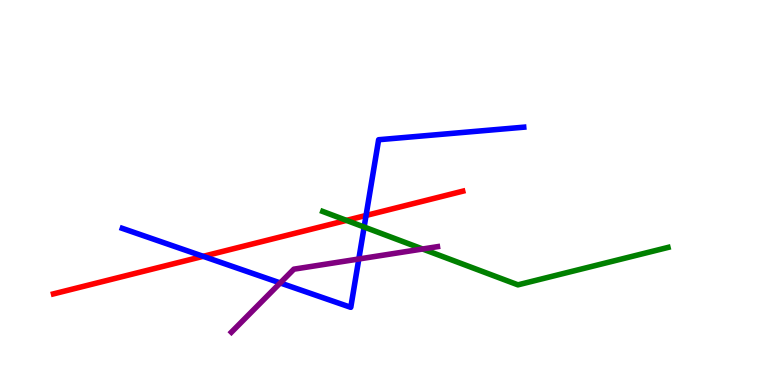[{'lines': ['blue', 'red'], 'intersections': [{'x': 2.62, 'y': 3.34}, {'x': 4.72, 'y': 4.4}]}, {'lines': ['green', 'red'], 'intersections': [{'x': 4.47, 'y': 4.28}]}, {'lines': ['purple', 'red'], 'intersections': []}, {'lines': ['blue', 'green'], 'intersections': [{'x': 4.7, 'y': 4.1}]}, {'lines': ['blue', 'purple'], 'intersections': [{'x': 3.62, 'y': 2.65}, {'x': 4.63, 'y': 3.27}]}, {'lines': ['green', 'purple'], 'intersections': [{'x': 5.45, 'y': 3.53}]}]